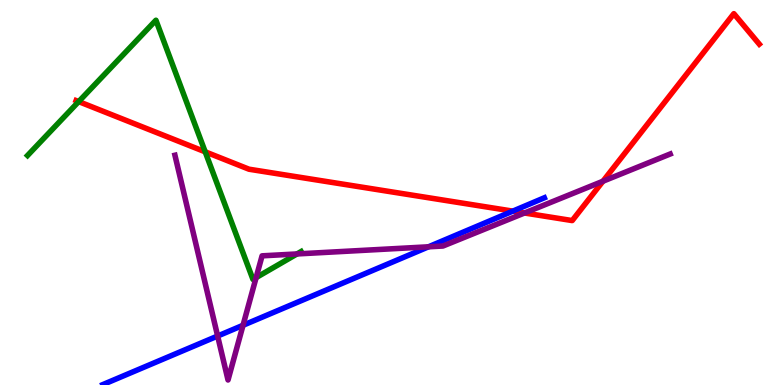[{'lines': ['blue', 'red'], 'intersections': [{'x': 6.62, 'y': 4.52}]}, {'lines': ['green', 'red'], 'intersections': [{'x': 1.02, 'y': 7.36}, {'x': 2.65, 'y': 6.06}]}, {'lines': ['purple', 'red'], 'intersections': [{'x': 6.77, 'y': 4.47}, {'x': 7.78, 'y': 5.29}]}, {'lines': ['blue', 'green'], 'intersections': []}, {'lines': ['blue', 'purple'], 'intersections': [{'x': 2.81, 'y': 1.27}, {'x': 3.14, 'y': 1.55}, {'x': 5.53, 'y': 3.59}]}, {'lines': ['green', 'purple'], 'intersections': [{'x': 3.3, 'y': 2.79}, {'x': 3.83, 'y': 3.4}]}]